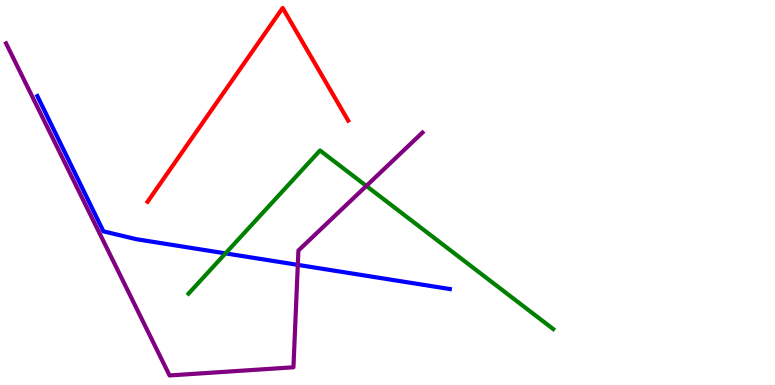[{'lines': ['blue', 'red'], 'intersections': []}, {'lines': ['green', 'red'], 'intersections': []}, {'lines': ['purple', 'red'], 'intersections': []}, {'lines': ['blue', 'green'], 'intersections': [{'x': 2.91, 'y': 3.42}]}, {'lines': ['blue', 'purple'], 'intersections': [{'x': 3.84, 'y': 3.12}]}, {'lines': ['green', 'purple'], 'intersections': [{'x': 4.73, 'y': 5.17}]}]